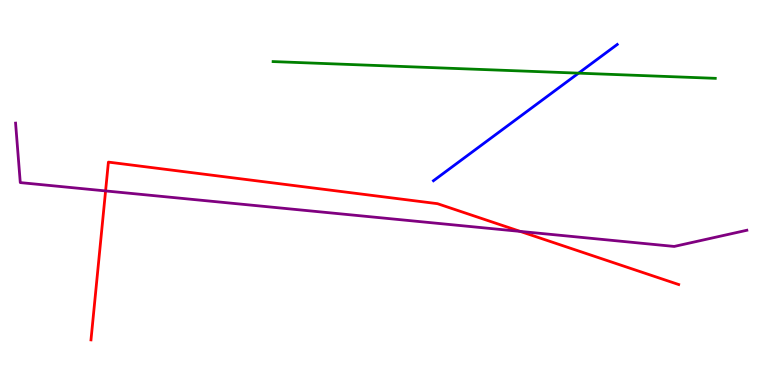[{'lines': ['blue', 'red'], 'intersections': []}, {'lines': ['green', 'red'], 'intersections': []}, {'lines': ['purple', 'red'], 'intersections': [{'x': 1.36, 'y': 5.04}, {'x': 6.71, 'y': 3.99}]}, {'lines': ['blue', 'green'], 'intersections': [{'x': 7.47, 'y': 8.1}]}, {'lines': ['blue', 'purple'], 'intersections': []}, {'lines': ['green', 'purple'], 'intersections': []}]